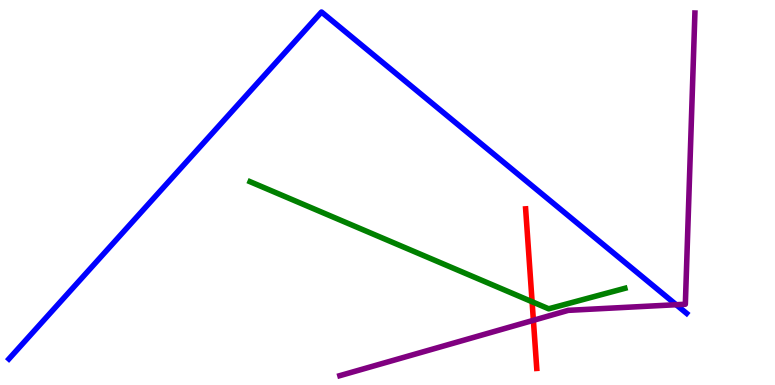[{'lines': ['blue', 'red'], 'intersections': []}, {'lines': ['green', 'red'], 'intersections': [{'x': 6.87, 'y': 2.16}]}, {'lines': ['purple', 'red'], 'intersections': [{'x': 6.88, 'y': 1.68}]}, {'lines': ['blue', 'green'], 'intersections': []}, {'lines': ['blue', 'purple'], 'intersections': [{'x': 8.72, 'y': 2.09}]}, {'lines': ['green', 'purple'], 'intersections': []}]